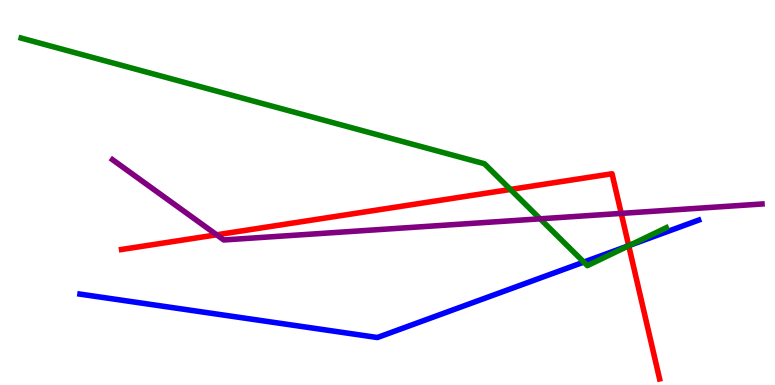[{'lines': ['blue', 'red'], 'intersections': [{'x': 8.11, 'y': 3.62}]}, {'lines': ['green', 'red'], 'intersections': [{'x': 6.59, 'y': 5.08}, {'x': 8.11, 'y': 3.62}]}, {'lines': ['purple', 'red'], 'intersections': [{'x': 2.8, 'y': 3.9}, {'x': 8.02, 'y': 4.46}]}, {'lines': ['blue', 'green'], 'intersections': [{'x': 7.53, 'y': 3.19}, {'x': 8.12, 'y': 3.63}]}, {'lines': ['blue', 'purple'], 'intersections': []}, {'lines': ['green', 'purple'], 'intersections': [{'x': 6.97, 'y': 4.32}]}]